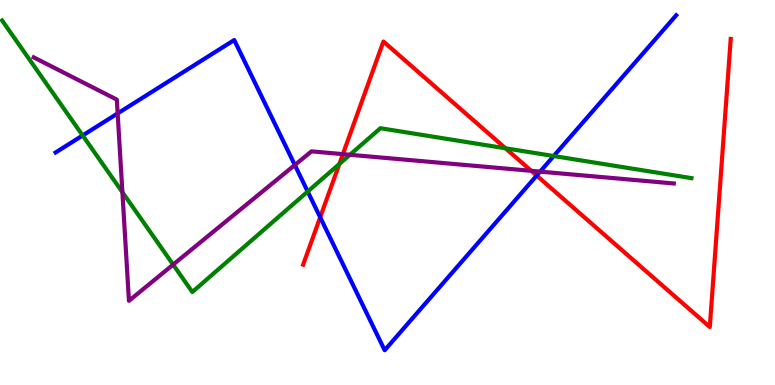[{'lines': ['blue', 'red'], 'intersections': [{'x': 4.13, 'y': 4.36}, {'x': 6.93, 'y': 5.44}]}, {'lines': ['green', 'red'], 'intersections': [{'x': 4.38, 'y': 5.74}, {'x': 6.52, 'y': 6.15}]}, {'lines': ['purple', 'red'], 'intersections': [{'x': 4.42, 'y': 6.0}, {'x': 6.86, 'y': 5.56}]}, {'lines': ['blue', 'green'], 'intersections': [{'x': 1.07, 'y': 6.48}, {'x': 3.97, 'y': 5.02}, {'x': 7.14, 'y': 5.95}]}, {'lines': ['blue', 'purple'], 'intersections': [{'x': 1.52, 'y': 7.05}, {'x': 3.8, 'y': 5.71}, {'x': 6.97, 'y': 5.54}]}, {'lines': ['green', 'purple'], 'intersections': [{'x': 1.58, 'y': 5.01}, {'x': 2.23, 'y': 3.13}, {'x': 4.52, 'y': 5.98}]}]